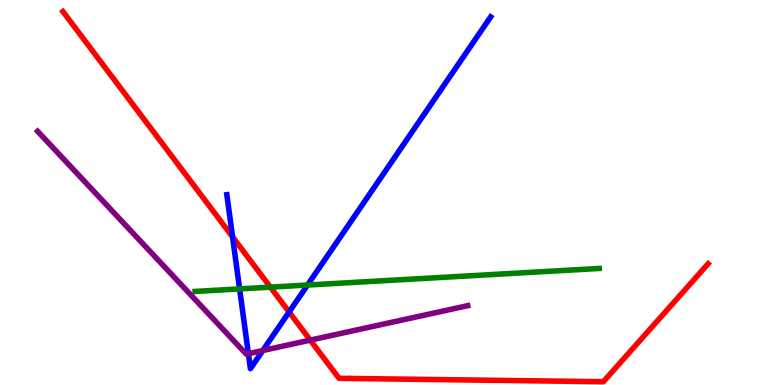[{'lines': ['blue', 'red'], 'intersections': [{'x': 3.0, 'y': 3.85}, {'x': 3.73, 'y': 1.9}]}, {'lines': ['green', 'red'], 'intersections': [{'x': 3.49, 'y': 2.54}]}, {'lines': ['purple', 'red'], 'intersections': [{'x': 4.0, 'y': 1.17}]}, {'lines': ['blue', 'green'], 'intersections': [{'x': 3.09, 'y': 2.5}, {'x': 3.97, 'y': 2.6}]}, {'lines': ['blue', 'purple'], 'intersections': [{'x': 3.2, 'y': 0.814}, {'x': 3.39, 'y': 0.896}]}, {'lines': ['green', 'purple'], 'intersections': []}]